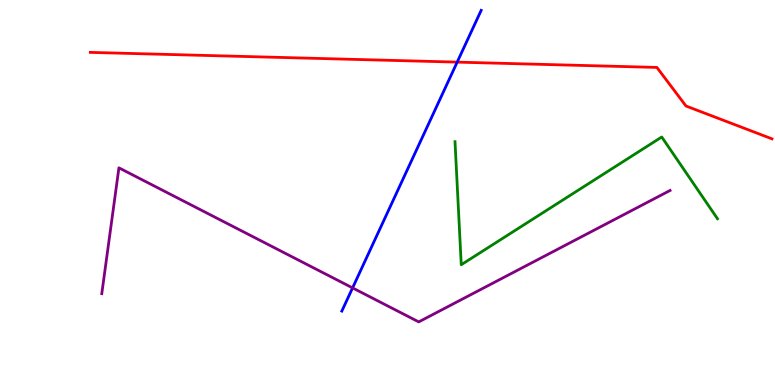[{'lines': ['blue', 'red'], 'intersections': [{'x': 5.9, 'y': 8.39}]}, {'lines': ['green', 'red'], 'intersections': []}, {'lines': ['purple', 'red'], 'intersections': []}, {'lines': ['blue', 'green'], 'intersections': []}, {'lines': ['blue', 'purple'], 'intersections': [{'x': 4.55, 'y': 2.52}]}, {'lines': ['green', 'purple'], 'intersections': []}]